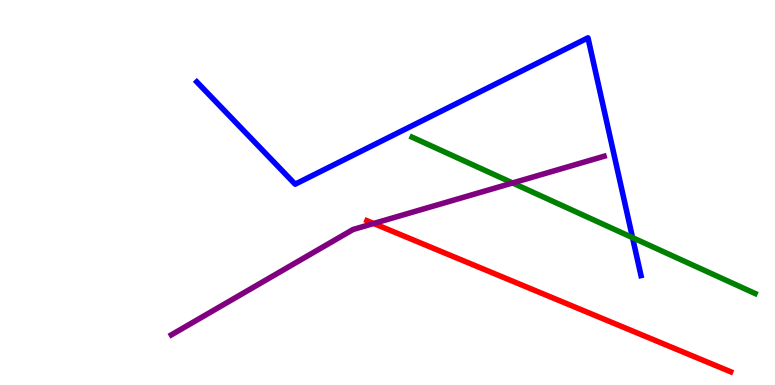[{'lines': ['blue', 'red'], 'intersections': []}, {'lines': ['green', 'red'], 'intersections': []}, {'lines': ['purple', 'red'], 'intersections': [{'x': 4.82, 'y': 4.2}]}, {'lines': ['blue', 'green'], 'intersections': [{'x': 8.16, 'y': 3.83}]}, {'lines': ['blue', 'purple'], 'intersections': []}, {'lines': ['green', 'purple'], 'intersections': [{'x': 6.61, 'y': 5.25}]}]